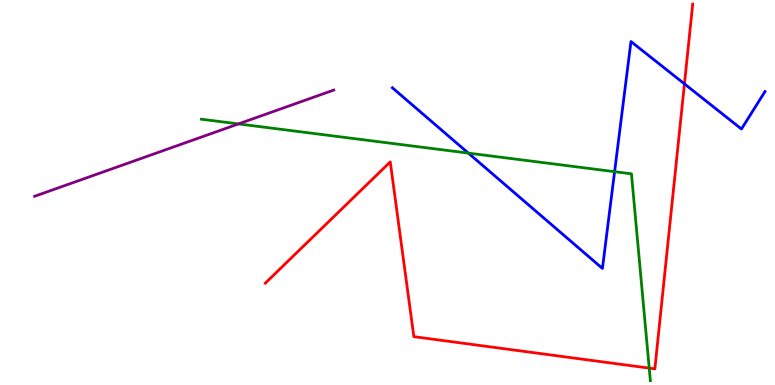[{'lines': ['blue', 'red'], 'intersections': [{'x': 8.83, 'y': 7.82}]}, {'lines': ['green', 'red'], 'intersections': [{'x': 8.38, 'y': 0.439}]}, {'lines': ['purple', 'red'], 'intersections': []}, {'lines': ['blue', 'green'], 'intersections': [{'x': 6.04, 'y': 6.02}, {'x': 7.93, 'y': 5.54}]}, {'lines': ['blue', 'purple'], 'intersections': []}, {'lines': ['green', 'purple'], 'intersections': [{'x': 3.08, 'y': 6.78}]}]